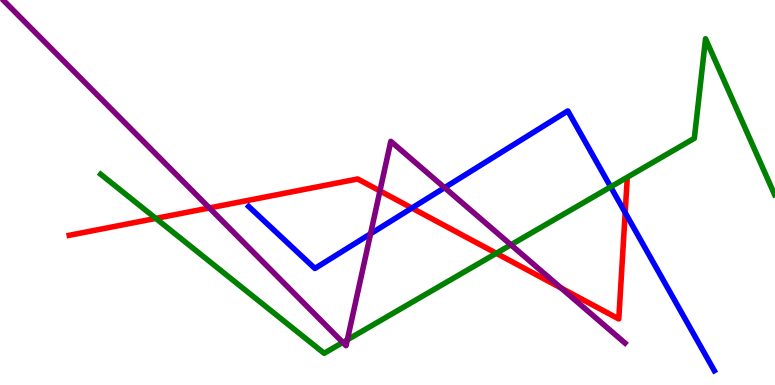[{'lines': ['blue', 'red'], 'intersections': [{'x': 5.31, 'y': 4.6}, {'x': 8.07, 'y': 4.48}]}, {'lines': ['green', 'red'], 'intersections': [{'x': 2.01, 'y': 4.33}, {'x': 6.4, 'y': 3.42}]}, {'lines': ['purple', 'red'], 'intersections': [{'x': 2.7, 'y': 4.6}, {'x': 4.9, 'y': 5.04}, {'x': 7.24, 'y': 2.52}]}, {'lines': ['blue', 'green'], 'intersections': [{'x': 7.88, 'y': 5.15}]}, {'lines': ['blue', 'purple'], 'intersections': [{'x': 4.78, 'y': 3.93}, {'x': 5.74, 'y': 5.13}]}, {'lines': ['green', 'purple'], 'intersections': [{'x': 4.42, 'y': 1.11}, {'x': 4.48, 'y': 1.17}, {'x': 6.59, 'y': 3.64}]}]